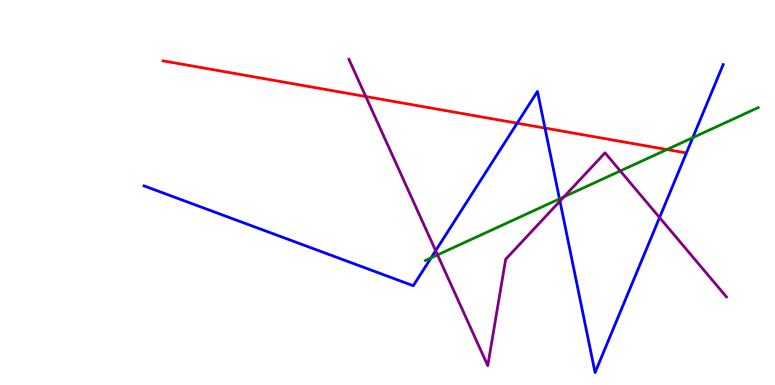[{'lines': ['blue', 'red'], 'intersections': [{'x': 6.67, 'y': 6.8}, {'x': 7.03, 'y': 6.67}]}, {'lines': ['green', 'red'], 'intersections': [{'x': 8.61, 'y': 6.12}]}, {'lines': ['purple', 'red'], 'intersections': [{'x': 4.72, 'y': 7.49}]}, {'lines': ['blue', 'green'], 'intersections': [{'x': 5.56, 'y': 3.3}, {'x': 7.22, 'y': 4.83}, {'x': 8.94, 'y': 6.42}]}, {'lines': ['blue', 'purple'], 'intersections': [{'x': 5.62, 'y': 3.49}, {'x': 7.23, 'y': 4.78}, {'x': 8.51, 'y': 4.35}]}, {'lines': ['green', 'purple'], 'intersections': [{'x': 5.65, 'y': 3.38}, {'x': 7.28, 'y': 4.89}, {'x': 8.0, 'y': 5.56}]}]